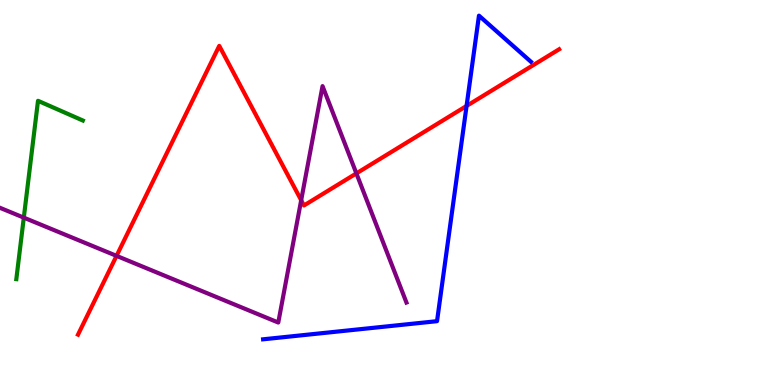[{'lines': ['blue', 'red'], 'intersections': [{'x': 6.02, 'y': 7.25}]}, {'lines': ['green', 'red'], 'intersections': []}, {'lines': ['purple', 'red'], 'intersections': [{'x': 1.5, 'y': 3.35}, {'x': 3.89, 'y': 4.8}, {'x': 4.6, 'y': 5.5}]}, {'lines': ['blue', 'green'], 'intersections': []}, {'lines': ['blue', 'purple'], 'intersections': []}, {'lines': ['green', 'purple'], 'intersections': [{'x': 0.307, 'y': 4.35}]}]